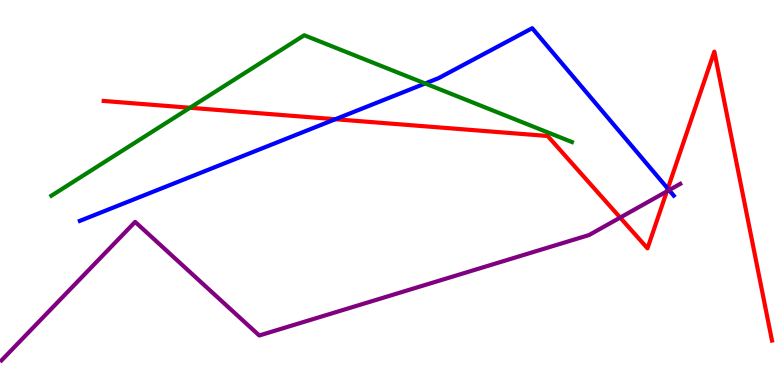[{'lines': ['blue', 'red'], 'intersections': [{'x': 4.33, 'y': 6.9}, {'x': 8.62, 'y': 5.1}]}, {'lines': ['green', 'red'], 'intersections': [{'x': 2.45, 'y': 7.2}]}, {'lines': ['purple', 'red'], 'intersections': [{'x': 8.0, 'y': 4.35}, {'x': 8.6, 'y': 5.03}]}, {'lines': ['blue', 'green'], 'intersections': [{'x': 5.49, 'y': 7.83}]}, {'lines': ['blue', 'purple'], 'intersections': [{'x': 8.63, 'y': 5.06}]}, {'lines': ['green', 'purple'], 'intersections': []}]